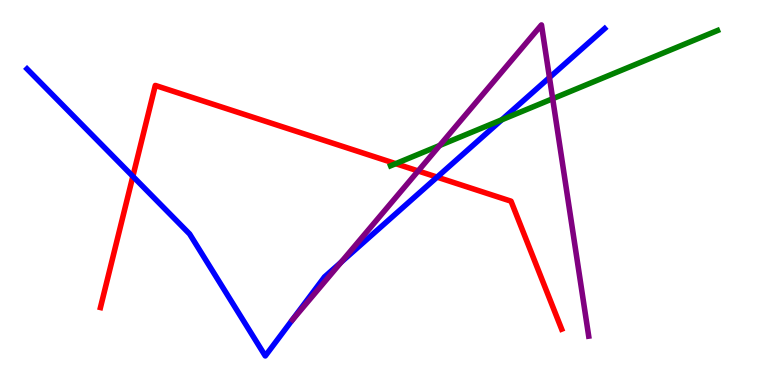[{'lines': ['blue', 'red'], 'intersections': [{'x': 1.71, 'y': 5.42}, {'x': 5.64, 'y': 5.4}]}, {'lines': ['green', 'red'], 'intersections': [{'x': 5.11, 'y': 5.75}]}, {'lines': ['purple', 'red'], 'intersections': [{'x': 5.4, 'y': 5.56}]}, {'lines': ['blue', 'green'], 'intersections': [{'x': 6.47, 'y': 6.89}]}, {'lines': ['blue', 'purple'], 'intersections': [{'x': 4.4, 'y': 3.19}, {'x': 7.09, 'y': 7.99}]}, {'lines': ['green', 'purple'], 'intersections': [{'x': 5.67, 'y': 6.22}, {'x': 7.13, 'y': 7.44}]}]